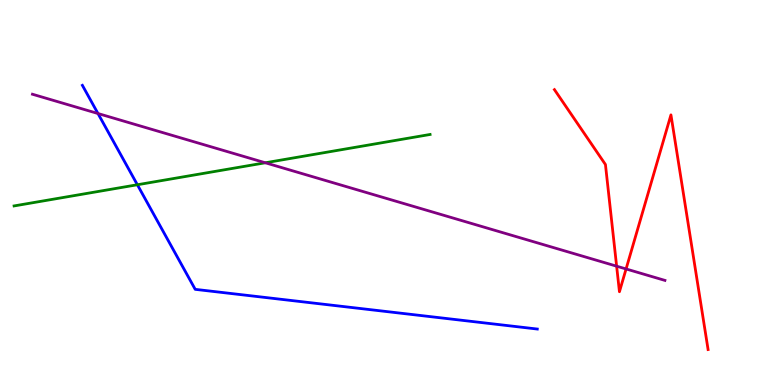[{'lines': ['blue', 'red'], 'intersections': []}, {'lines': ['green', 'red'], 'intersections': []}, {'lines': ['purple', 'red'], 'intersections': [{'x': 7.96, 'y': 3.09}, {'x': 8.08, 'y': 3.01}]}, {'lines': ['blue', 'green'], 'intersections': [{'x': 1.77, 'y': 5.2}]}, {'lines': ['blue', 'purple'], 'intersections': [{'x': 1.26, 'y': 7.05}]}, {'lines': ['green', 'purple'], 'intersections': [{'x': 3.42, 'y': 5.77}]}]